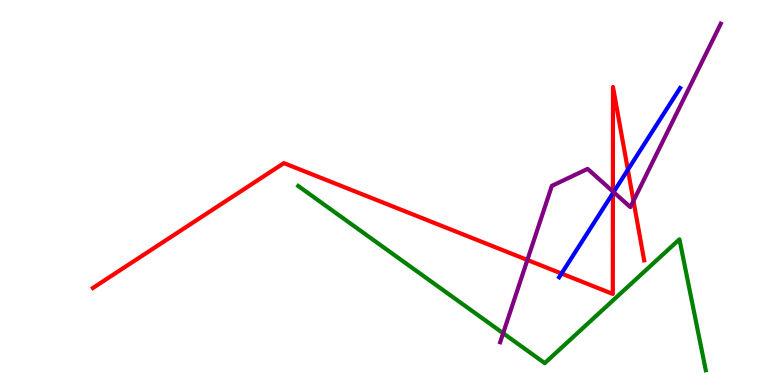[{'lines': ['blue', 'red'], 'intersections': [{'x': 7.25, 'y': 2.89}, {'x': 7.91, 'y': 4.98}, {'x': 8.1, 'y': 5.59}]}, {'lines': ['green', 'red'], 'intersections': []}, {'lines': ['purple', 'red'], 'intersections': [{'x': 6.8, 'y': 3.25}, {'x': 7.91, 'y': 5.03}, {'x': 8.17, 'y': 4.78}]}, {'lines': ['blue', 'green'], 'intersections': []}, {'lines': ['blue', 'purple'], 'intersections': [{'x': 7.92, 'y': 5.01}]}, {'lines': ['green', 'purple'], 'intersections': [{'x': 6.49, 'y': 1.34}]}]